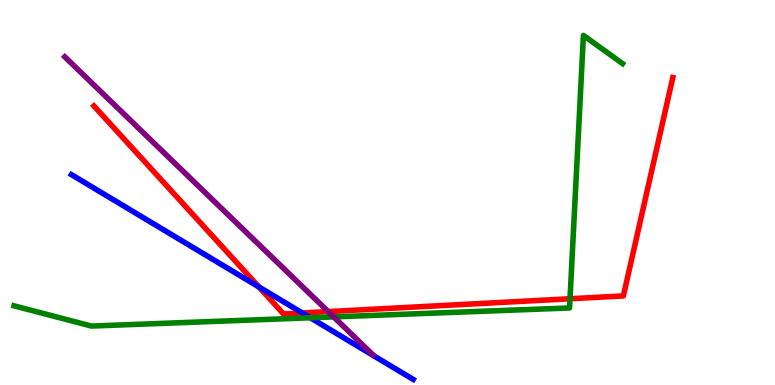[{'lines': ['blue', 'red'], 'intersections': [{'x': 3.34, 'y': 2.55}, {'x': 3.9, 'y': 1.87}]}, {'lines': ['green', 'red'], 'intersections': [{'x': 7.35, 'y': 2.24}]}, {'lines': ['purple', 'red'], 'intersections': [{'x': 4.23, 'y': 1.91}]}, {'lines': ['blue', 'green'], 'intersections': [{'x': 4.0, 'y': 1.75}]}, {'lines': ['blue', 'purple'], 'intersections': []}, {'lines': ['green', 'purple'], 'intersections': [{'x': 4.31, 'y': 1.77}]}]